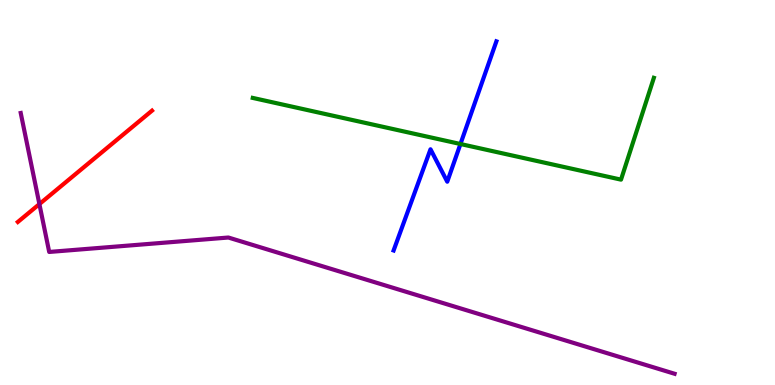[{'lines': ['blue', 'red'], 'intersections': []}, {'lines': ['green', 'red'], 'intersections': []}, {'lines': ['purple', 'red'], 'intersections': [{'x': 0.508, 'y': 4.7}]}, {'lines': ['blue', 'green'], 'intersections': [{'x': 5.94, 'y': 6.26}]}, {'lines': ['blue', 'purple'], 'intersections': []}, {'lines': ['green', 'purple'], 'intersections': []}]